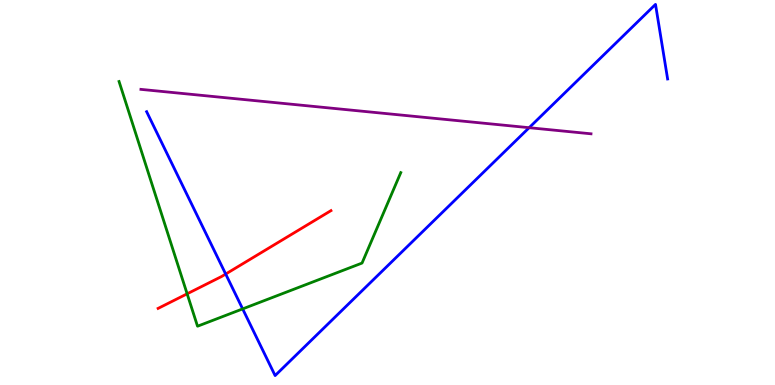[{'lines': ['blue', 'red'], 'intersections': [{'x': 2.91, 'y': 2.88}]}, {'lines': ['green', 'red'], 'intersections': [{'x': 2.41, 'y': 2.37}]}, {'lines': ['purple', 'red'], 'intersections': []}, {'lines': ['blue', 'green'], 'intersections': [{'x': 3.13, 'y': 1.98}]}, {'lines': ['blue', 'purple'], 'intersections': [{'x': 6.83, 'y': 6.68}]}, {'lines': ['green', 'purple'], 'intersections': []}]